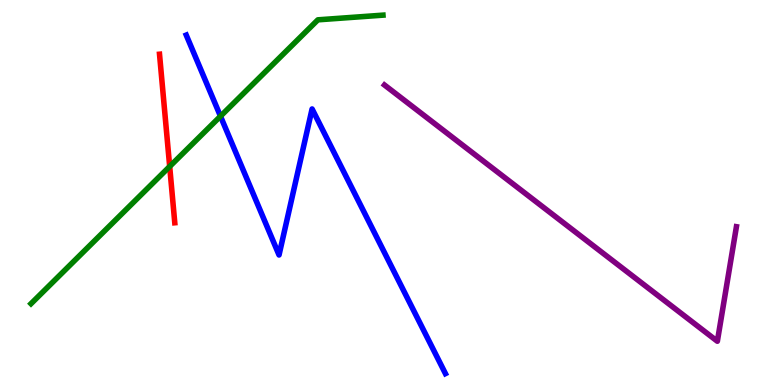[{'lines': ['blue', 'red'], 'intersections': []}, {'lines': ['green', 'red'], 'intersections': [{'x': 2.19, 'y': 5.68}]}, {'lines': ['purple', 'red'], 'intersections': []}, {'lines': ['blue', 'green'], 'intersections': [{'x': 2.84, 'y': 6.98}]}, {'lines': ['blue', 'purple'], 'intersections': []}, {'lines': ['green', 'purple'], 'intersections': []}]